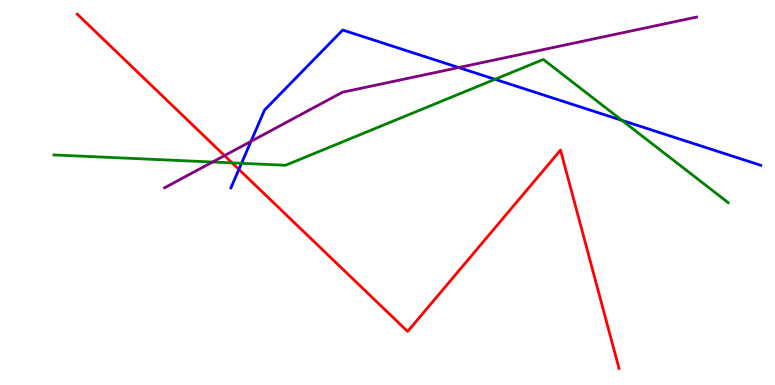[{'lines': ['blue', 'red'], 'intersections': [{'x': 3.08, 'y': 5.6}]}, {'lines': ['green', 'red'], 'intersections': [{'x': 2.99, 'y': 5.77}]}, {'lines': ['purple', 'red'], 'intersections': [{'x': 2.9, 'y': 5.96}]}, {'lines': ['blue', 'green'], 'intersections': [{'x': 3.12, 'y': 5.76}, {'x': 6.39, 'y': 7.94}, {'x': 8.03, 'y': 6.87}]}, {'lines': ['blue', 'purple'], 'intersections': [{'x': 3.24, 'y': 6.33}, {'x': 5.92, 'y': 8.25}]}, {'lines': ['green', 'purple'], 'intersections': [{'x': 2.74, 'y': 5.79}]}]